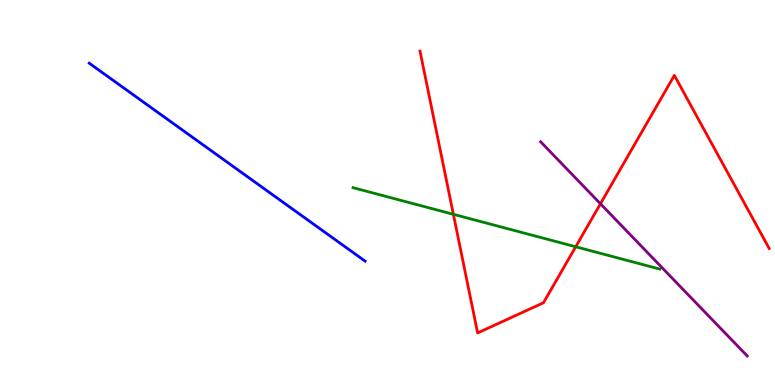[{'lines': ['blue', 'red'], 'intersections': []}, {'lines': ['green', 'red'], 'intersections': [{'x': 5.85, 'y': 4.43}, {'x': 7.43, 'y': 3.59}]}, {'lines': ['purple', 'red'], 'intersections': [{'x': 7.75, 'y': 4.71}]}, {'lines': ['blue', 'green'], 'intersections': []}, {'lines': ['blue', 'purple'], 'intersections': []}, {'lines': ['green', 'purple'], 'intersections': []}]